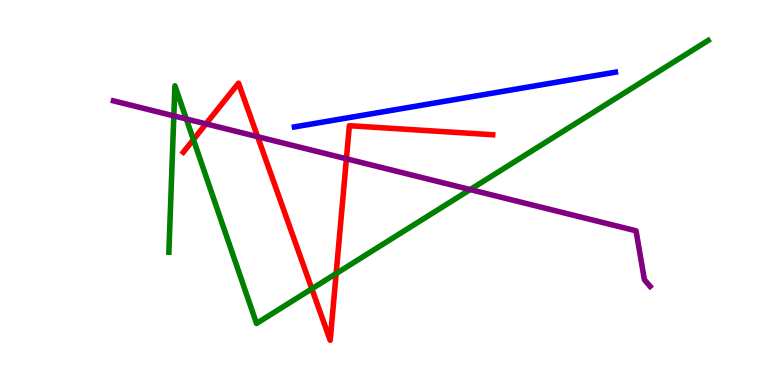[{'lines': ['blue', 'red'], 'intersections': []}, {'lines': ['green', 'red'], 'intersections': [{'x': 2.5, 'y': 6.37}, {'x': 4.02, 'y': 2.5}, {'x': 4.34, 'y': 2.9}]}, {'lines': ['purple', 'red'], 'intersections': [{'x': 2.66, 'y': 6.78}, {'x': 3.32, 'y': 6.45}, {'x': 4.47, 'y': 5.88}]}, {'lines': ['blue', 'green'], 'intersections': []}, {'lines': ['blue', 'purple'], 'intersections': []}, {'lines': ['green', 'purple'], 'intersections': [{'x': 2.24, 'y': 6.99}, {'x': 2.4, 'y': 6.91}, {'x': 6.07, 'y': 5.08}]}]